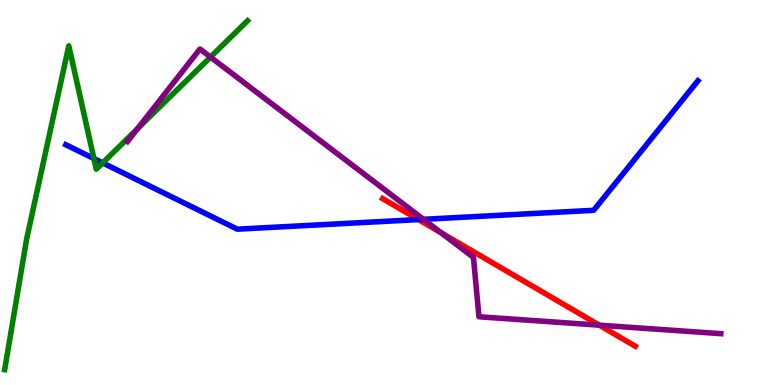[{'lines': ['blue', 'red'], 'intersections': [{'x': 5.4, 'y': 4.3}]}, {'lines': ['green', 'red'], 'intersections': []}, {'lines': ['purple', 'red'], 'intersections': [{'x': 5.69, 'y': 3.95}, {'x': 7.73, 'y': 1.55}]}, {'lines': ['blue', 'green'], 'intersections': [{'x': 1.21, 'y': 5.88}, {'x': 1.32, 'y': 5.77}]}, {'lines': ['blue', 'purple'], 'intersections': [{'x': 5.46, 'y': 4.3}]}, {'lines': ['green', 'purple'], 'intersections': [{'x': 1.77, 'y': 6.66}, {'x': 2.72, 'y': 8.52}]}]